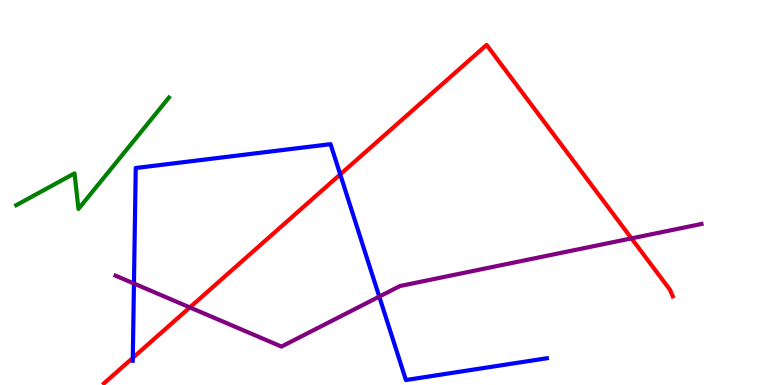[{'lines': ['blue', 'red'], 'intersections': [{'x': 1.71, 'y': 0.705}, {'x': 4.39, 'y': 5.47}]}, {'lines': ['green', 'red'], 'intersections': []}, {'lines': ['purple', 'red'], 'intersections': [{'x': 2.45, 'y': 2.02}, {'x': 8.15, 'y': 3.81}]}, {'lines': ['blue', 'green'], 'intersections': []}, {'lines': ['blue', 'purple'], 'intersections': [{'x': 1.73, 'y': 2.64}, {'x': 4.89, 'y': 2.3}]}, {'lines': ['green', 'purple'], 'intersections': []}]